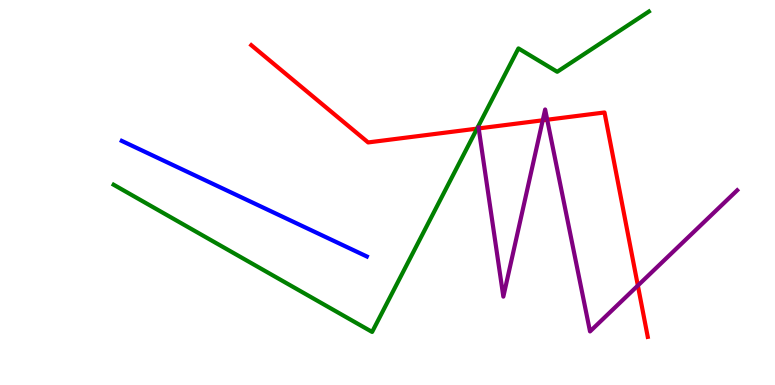[{'lines': ['blue', 'red'], 'intersections': []}, {'lines': ['green', 'red'], 'intersections': [{'x': 6.16, 'y': 6.66}]}, {'lines': ['purple', 'red'], 'intersections': [{'x': 6.18, 'y': 6.66}, {'x': 7.0, 'y': 6.88}, {'x': 7.06, 'y': 6.89}, {'x': 8.23, 'y': 2.58}]}, {'lines': ['blue', 'green'], 'intersections': []}, {'lines': ['blue', 'purple'], 'intersections': []}, {'lines': ['green', 'purple'], 'intersections': []}]